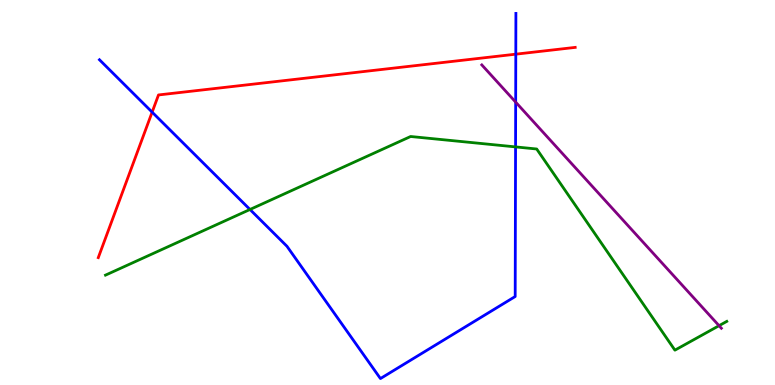[{'lines': ['blue', 'red'], 'intersections': [{'x': 1.96, 'y': 7.09}, {'x': 6.66, 'y': 8.59}]}, {'lines': ['green', 'red'], 'intersections': []}, {'lines': ['purple', 'red'], 'intersections': []}, {'lines': ['blue', 'green'], 'intersections': [{'x': 3.23, 'y': 4.56}, {'x': 6.65, 'y': 6.18}]}, {'lines': ['blue', 'purple'], 'intersections': [{'x': 6.65, 'y': 7.35}]}, {'lines': ['green', 'purple'], 'intersections': [{'x': 9.28, 'y': 1.54}]}]